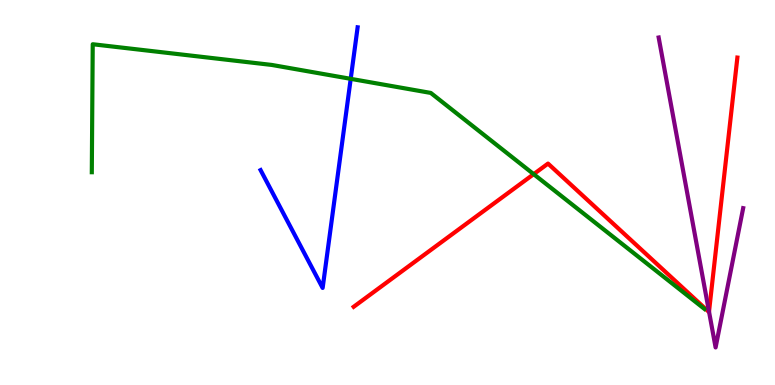[{'lines': ['blue', 'red'], 'intersections': []}, {'lines': ['green', 'red'], 'intersections': [{'x': 6.89, 'y': 5.48}]}, {'lines': ['purple', 'red'], 'intersections': [{'x': 9.15, 'y': 1.91}]}, {'lines': ['blue', 'green'], 'intersections': [{'x': 4.53, 'y': 7.95}]}, {'lines': ['blue', 'purple'], 'intersections': []}, {'lines': ['green', 'purple'], 'intersections': []}]